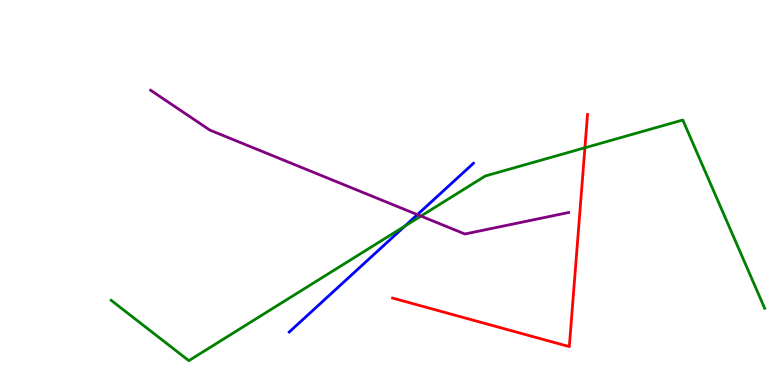[{'lines': ['blue', 'red'], 'intersections': []}, {'lines': ['green', 'red'], 'intersections': [{'x': 7.55, 'y': 6.16}]}, {'lines': ['purple', 'red'], 'intersections': []}, {'lines': ['blue', 'green'], 'intersections': [{'x': 5.22, 'y': 4.13}]}, {'lines': ['blue', 'purple'], 'intersections': [{'x': 5.39, 'y': 4.42}]}, {'lines': ['green', 'purple'], 'intersections': [{'x': 5.43, 'y': 4.39}]}]